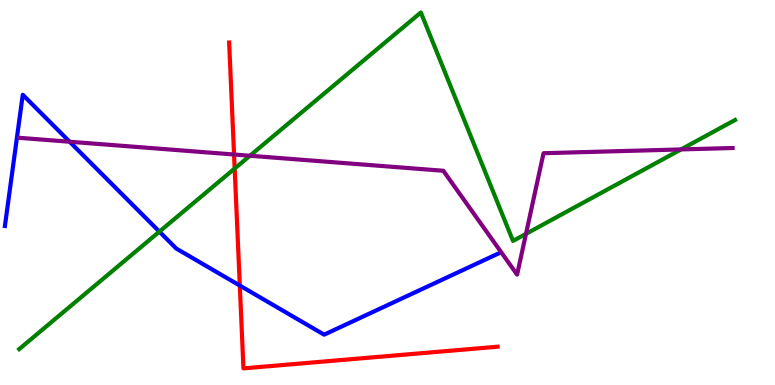[{'lines': ['blue', 'red'], 'intersections': [{'x': 3.09, 'y': 2.58}]}, {'lines': ['green', 'red'], 'intersections': [{'x': 3.03, 'y': 5.62}]}, {'lines': ['purple', 'red'], 'intersections': [{'x': 3.02, 'y': 5.99}]}, {'lines': ['blue', 'green'], 'intersections': [{'x': 2.06, 'y': 3.98}]}, {'lines': ['blue', 'purple'], 'intersections': [{'x': 0.898, 'y': 6.32}]}, {'lines': ['green', 'purple'], 'intersections': [{'x': 3.22, 'y': 5.95}, {'x': 6.79, 'y': 3.93}, {'x': 8.79, 'y': 6.12}]}]